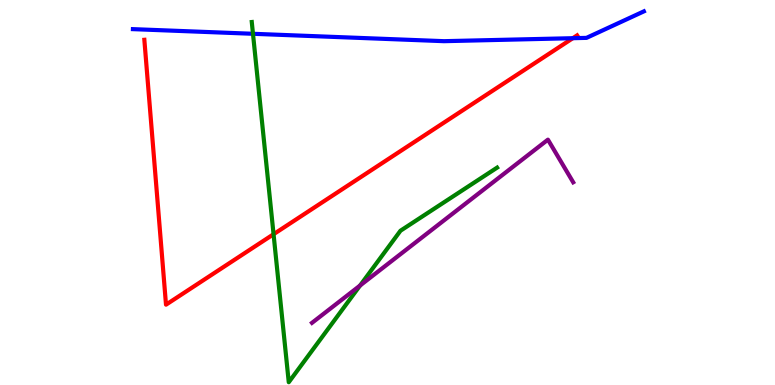[{'lines': ['blue', 'red'], 'intersections': [{'x': 7.39, 'y': 9.01}]}, {'lines': ['green', 'red'], 'intersections': [{'x': 3.53, 'y': 3.92}]}, {'lines': ['purple', 'red'], 'intersections': []}, {'lines': ['blue', 'green'], 'intersections': [{'x': 3.26, 'y': 9.12}]}, {'lines': ['blue', 'purple'], 'intersections': []}, {'lines': ['green', 'purple'], 'intersections': [{'x': 4.65, 'y': 2.58}]}]